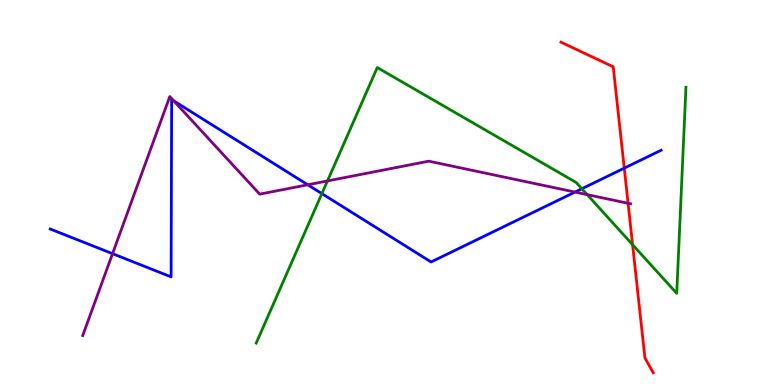[{'lines': ['blue', 'red'], 'intersections': [{'x': 8.05, 'y': 5.63}]}, {'lines': ['green', 'red'], 'intersections': [{'x': 8.16, 'y': 3.64}]}, {'lines': ['purple', 'red'], 'intersections': [{'x': 8.1, 'y': 4.72}]}, {'lines': ['blue', 'green'], 'intersections': [{'x': 4.15, 'y': 4.97}, {'x': 7.51, 'y': 5.1}]}, {'lines': ['blue', 'purple'], 'intersections': [{'x': 1.45, 'y': 3.41}, {'x': 2.24, 'y': 7.38}, {'x': 3.97, 'y': 5.2}, {'x': 7.42, 'y': 5.01}]}, {'lines': ['green', 'purple'], 'intersections': [{'x': 4.23, 'y': 5.3}, {'x': 7.58, 'y': 4.94}]}]